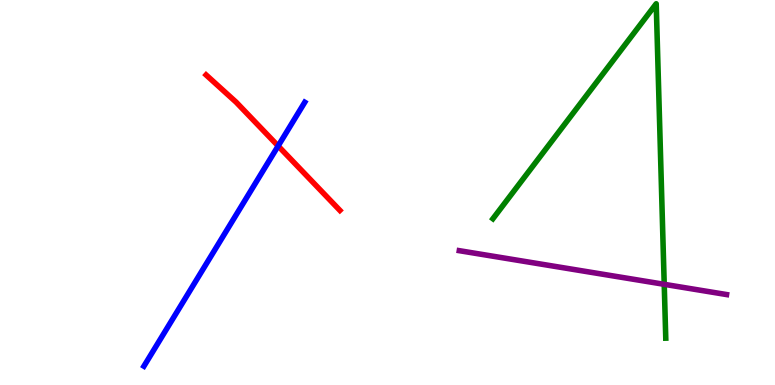[{'lines': ['blue', 'red'], 'intersections': [{'x': 3.59, 'y': 6.21}]}, {'lines': ['green', 'red'], 'intersections': []}, {'lines': ['purple', 'red'], 'intersections': []}, {'lines': ['blue', 'green'], 'intersections': []}, {'lines': ['blue', 'purple'], 'intersections': []}, {'lines': ['green', 'purple'], 'intersections': [{'x': 8.57, 'y': 2.62}]}]